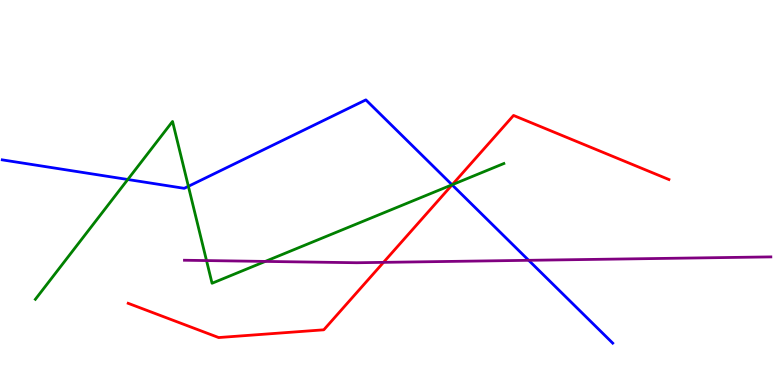[{'lines': ['blue', 'red'], 'intersections': [{'x': 5.83, 'y': 5.2}]}, {'lines': ['green', 'red'], 'intersections': [{'x': 5.84, 'y': 5.2}]}, {'lines': ['purple', 'red'], 'intersections': [{'x': 4.95, 'y': 3.19}]}, {'lines': ['blue', 'green'], 'intersections': [{'x': 1.65, 'y': 5.34}, {'x': 2.43, 'y': 5.16}, {'x': 5.83, 'y': 5.2}]}, {'lines': ['blue', 'purple'], 'intersections': [{'x': 6.82, 'y': 3.24}]}, {'lines': ['green', 'purple'], 'intersections': [{'x': 2.66, 'y': 3.23}, {'x': 3.42, 'y': 3.21}]}]